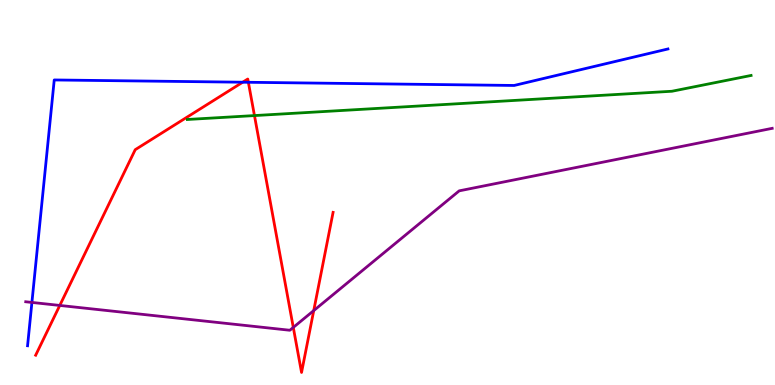[{'lines': ['blue', 'red'], 'intersections': [{'x': 3.13, 'y': 7.86}, {'x': 3.2, 'y': 7.86}]}, {'lines': ['green', 'red'], 'intersections': [{'x': 3.28, 'y': 7.0}]}, {'lines': ['purple', 'red'], 'intersections': [{'x': 0.771, 'y': 2.07}, {'x': 3.78, 'y': 1.5}, {'x': 4.05, 'y': 1.93}]}, {'lines': ['blue', 'green'], 'intersections': []}, {'lines': ['blue', 'purple'], 'intersections': [{'x': 0.412, 'y': 2.14}]}, {'lines': ['green', 'purple'], 'intersections': []}]